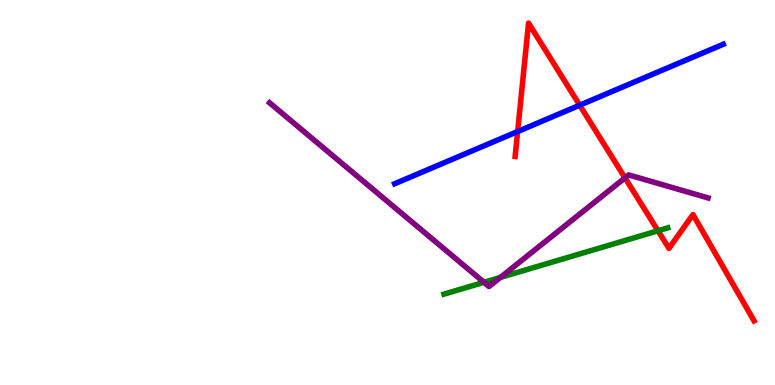[{'lines': ['blue', 'red'], 'intersections': [{'x': 6.68, 'y': 6.58}, {'x': 7.48, 'y': 7.27}]}, {'lines': ['green', 'red'], 'intersections': [{'x': 8.49, 'y': 4.01}]}, {'lines': ['purple', 'red'], 'intersections': [{'x': 8.06, 'y': 5.38}]}, {'lines': ['blue', 'green'], 'intersections': []}, {'lines': ['blue', 'purple'], 'intersections': []}, {'lines': ['green', 'purple'], 'intersections': [{'x': 6.25, 'y': 2.67}, {'x': 6.46, 'y': 2.79}]}]